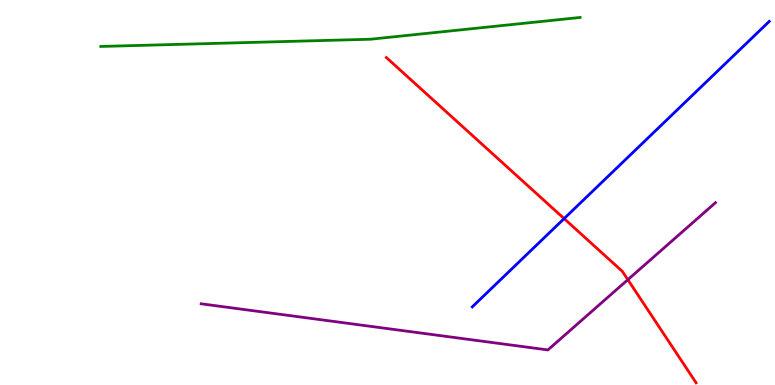[{'lines': ['blue', 'red'], 'intersections': [{'x': 7.28, 'y': 4.32}]}, {'lines': ['green', 'red'], 'intersections': []}, {'lines': ['purple', 'red'], 'intersections': [{'x': 8.1, 'y': 2.74}]}, {'lines': ['blue', 'green'], 'intersections': []}, {'lines': ['blue', 'purple'], 'intersections': []}, {'lines': ['green', 'purple'], 'intersections': []}]